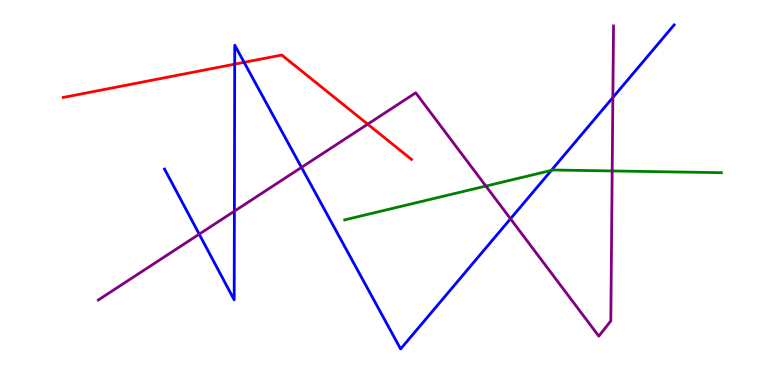[{'lines': ['blue', 'red'], 'intersections': [{'x': 3.03, 'y': 8.33}, {'x': 3.15, 'y': 8.38}]}, {'lines': ['green', 'red'], 'intersections': []}, {'lines': ['purple', 'red'], 'intersections': [{'x': 4.74, 'y': 6.77}]}, {'lines': ['blue', 'green'], 'intersections': [{'x': 7.11, 'y': 5.57}]}, {'lines': ['blue', 'purple'], 'intersections': [{'x': 2.57, 'y': 3.92}, {'x': 3.02, 'y': 4.51}, {'x': 3.89, 'y': 5.65}, {'x': 6.59, 'y': 4.32}, {'x': 7.91, 'y': 7.47}]}, {'lines': ['green', 'purple'], 'intersections': [{'x': 6.27, 'y': 5.17}, {'x': 7.9, 'y': 5.56}]}]